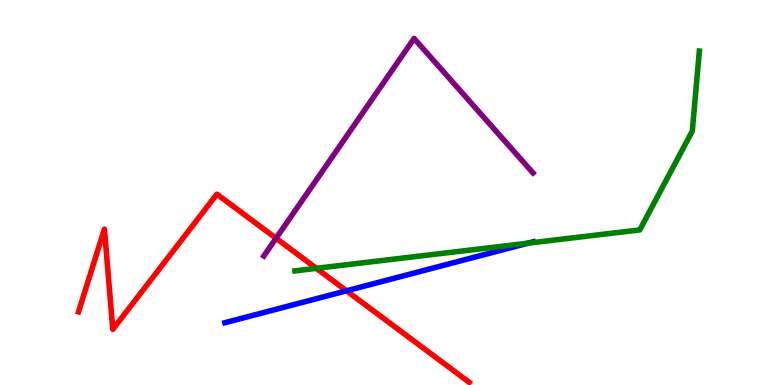[{'lines': ['blue', 'red'], 'intersections': [{'x': 4.47, 'y': 2.45}]}, {'lines': ['green', 'red'], 'intersections': [{'x': 4.08, 'y': 3.03}]}, {'lines': ['purple', 'red'], 'intersections': [{'x': 3.56, 'y': 3.81}]}, {'lines': ['blue', 'green'], 'intersections': [{'x': 6.81, 'y': 3.68}]}, {'lines': ['blue', 'purple'], 'intersections': []}, {'lines': ['green', 'purple'], 'intersections': []}]